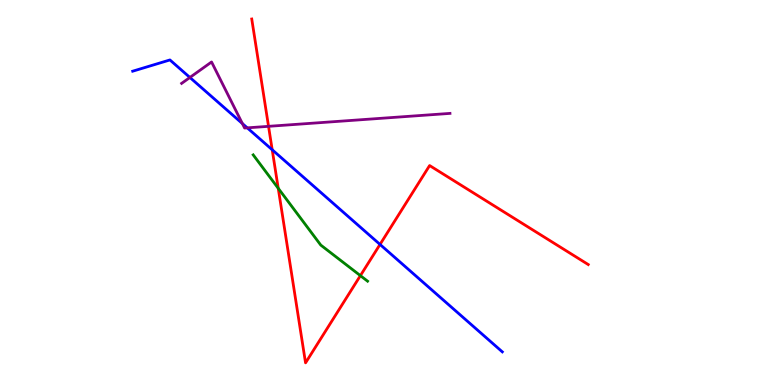[{'lines': ['blue', 'red'], 'intersections': [{'x': 3.51, 'y': 6.11}, {'x': 4.9, 'y': 3.65}]}, {'lines': ['green', 'red'], 'intersections': [{'x': 3.59, 'y': 5.11}, {'x': 4.65, 'y': 2.84}]}, {'lines': ['purple', 'red'], 'intersections': [{'x': 3.47, 'y': 6.72}]}, {'lines': ['blue', 'green'], 'intersections': []}, {'lines': ['blue', 'purple'], 'intersections': [{'x': 2.45, 'y': 7.99}, {'x': 3.13, 'y': 6.79}, {'x': 3.19, 'y': 6.68}]}, {'lines': ['green', 'purple'], 'intersections': []}]